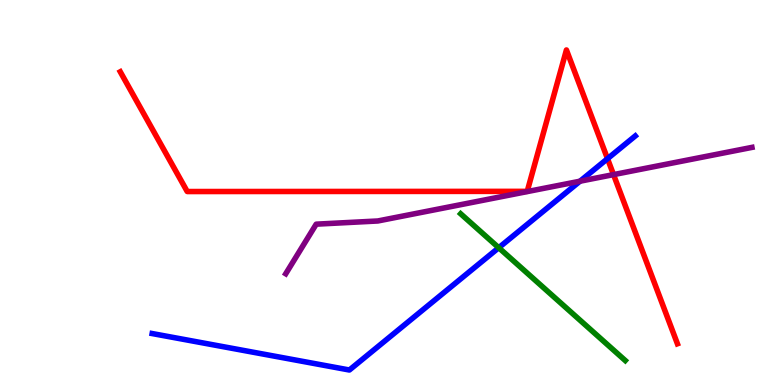[{'lines': ['blue', 'red'], 'intersections': [{'x': 7.84, 'y': 5.88}]}, {'lines': ['green', 'red'], 'intersections': []}, {'lines': ['purple', 'red'], 'intersections': [{'x': 7.92, 'y': 5.46}]}, {'lines': ['blue', 'green'], 'intersections': [{'x': 6.44, 'y': 3.57}]}, {'lines': ['blue', 'purple'], 'intersections': [{'x': 7.48, 'y': 5.29}]}, {'lines': ['green', 'purple'], 'intersections': []}]